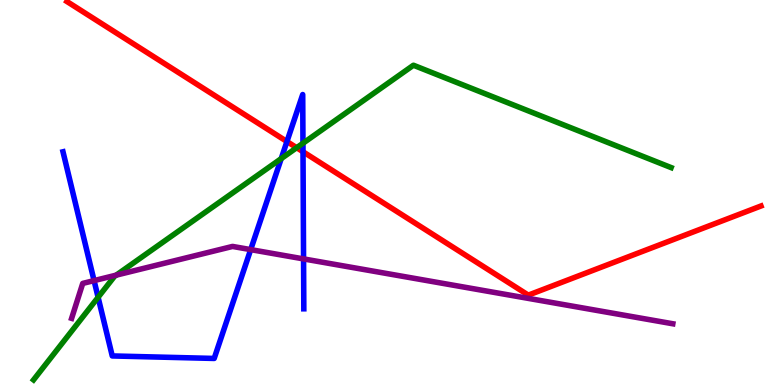[{'lines': ['blue', 'red'], 'intersections': [{'x': 3.7, 'y': 6.32}, {'x': 3.91, 'y': 6.06}]}, {'lines': ['green', 'red'], 'intersections': [{'x': 3.83, 'y': 6.16}]}, {'lines': ['purple', 'red'], 'intersections': []}, {'lines': ['blue', 'green'], 'intersections': [{'x': 1.27, 'y': 2.28}, {'x': 3.63, 'y': 5.88}, {'x': 3.91, 'y': 6.28}]}, {'lines': ['blue', 'purple'], 'intersections': [{'x': 1.21, 'y': 2.71}, {'x': 3.23, 'y': 3.52}, {'x': 3.92, 'y': 3.28}]}, {'lines': ['green', 'purple'], 'intersections': [{'x': 1.5, 'y': 2.85}]}]